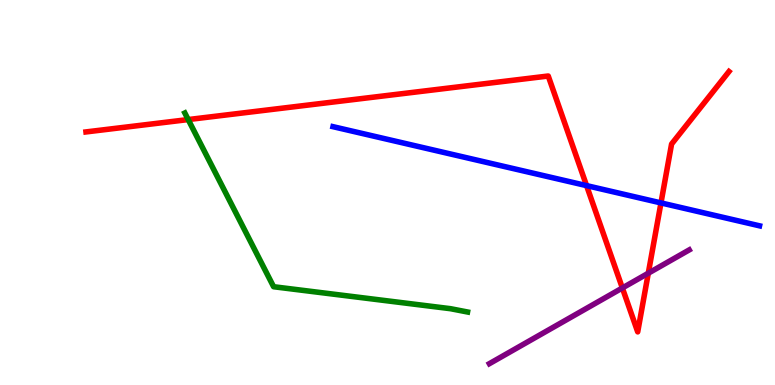[{'lines': ['blue', 'red'], 'intersections': [{'x': 7.57, 'y': 5.18}, {'x': 8.53, 'y': 4.73}]}, {'lines': ['green', 'red'], 'intersections': [{'x': 2.43, 'y': 6.89}]}, {'lines': ['purple', 'red'], 'intersections': [{'x': 8.03, 'y': 2.52}, {'x': 8.37, 'y': 2.9}]}, {'lines': ['blue', 'green'], 'intersections': []}, {'lines': ['blue', 'purple'], 'intersections': []}, {'lines': ['green', 'purple'], 'intersections': []}]